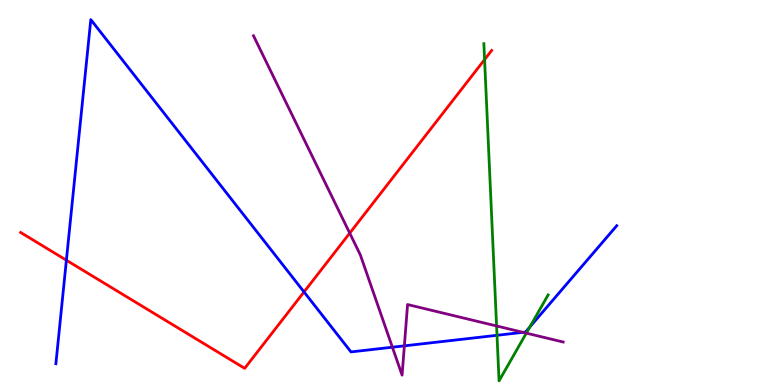[{'lines': ['blue', 'red'], 'intersections': [{'x': 0.857, 'y': 3.24}, {'x': 3.92, 'y': 2.42}]}, {'lines': ['green', 'red'], 'intersections': [{'x': 6.25, 'y': 8.45}]}, {'lines': ['purple', 'red'], 'intersections': [{'x': 4.51, 'y': 3.94}]}, {'lines': ['blue', 'green'], 'intersections': [{'x': 6.41, 'y': 1.29}, {'x': 6.84, 'y': 1.51}]}, {'lines': ['blue', 'purple'], 'intersections': [{'x': 5.06, 'y': 0.982}, {'x': 5.22, 'y': 1.02}, {'x': 6.75, 'y': 1.37}]}, {'lines': ['green', 'purple'], 'intersections': [{'x': 6.41, 'y': 1.53}, {'x': 6.79, 'y': 1.35}]}]